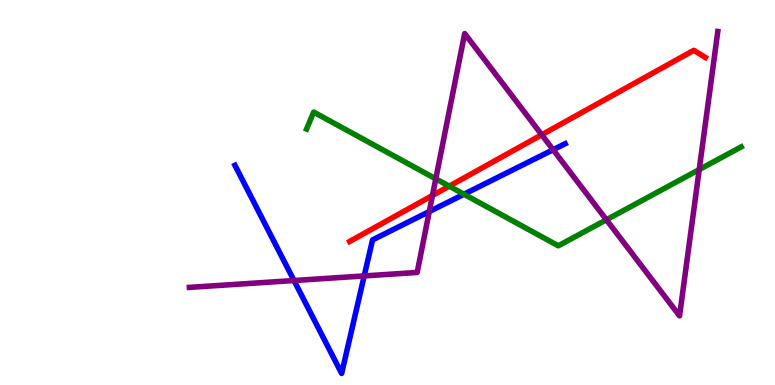[{'lines': ['blue', 'red'], 'intersections': []}, {'lines': ['green', 'red'], 'intersections': [{'x': 5.8, 'y': 5.16}]}, {'lines': ['purple', 'red'], 'intersections': [{'x': 5.58, 'y': 4.92}, {'x': 6.99, 'y': 6.5}]}, {'lines': ['blue', 'green'], 'intersections': [{'x': 5.99, 'y': 4.95}]}, {'lines': ['blue', 'purple'], 'intersections': [{'x': 3.79, 'y': 2.71}, {'x': 4.7, 'y': 2.83}, {'x': 5.54, 'y': 4.5}, {'x': 7.14, 'y': 6.11}]}, {'lines': ['green', 'purple'], 'intersections': [{'x': 5.62, 'y': 5.36}, {'x': 7.82, 'y': 4.29}, {'x': 9.02, 'y': 5.6}]}]